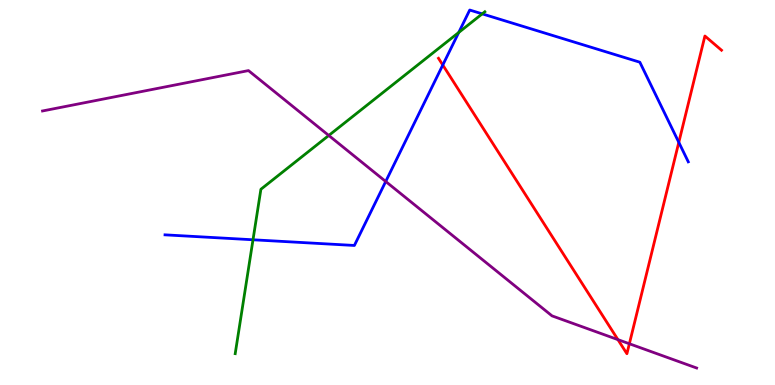[{'lines': ['blue', 'red'], 'intersections': [{'x': 5.71, 'y': 8.31}, {'x': 8.76, 'y': 6.3}]}, {'lines': ['green', 'red'], 'intersections': []}, {'lines': ['purple', 'red'], 'intersections': [{'x': 7.97, 'y': 1.18}, {'x': 8.12, 'y': 1.07}]}, {'lines': ['blue', 'green'], 'intersections': [{'x': 3.26, 'y': 3.77}, {'x': 5.92, 'y': 9.16}, {'x': 6.22, 'y': 9.64}]}, {'lines': ['blue', 'purple'], 'intersections': [{'x': 4.98, 'y': 5.29}]}, {'lines': ['green', 'purple'], 'intersections': [{'x': 4.24, 'y': 6.48}]}]